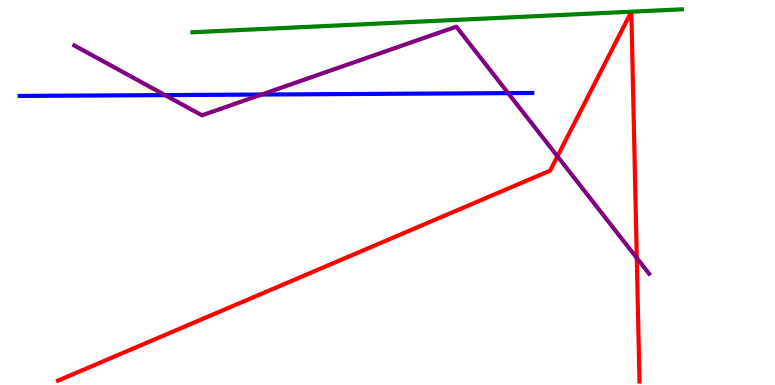[{'lines': ['blue', 'red'], 'intersections': []}, {'lines': ['green', 'red'], 'intersections': []}, {'lines': ['purple', 'red'], 'intersections': [{'x': 7.19, 'y': 5.94}, {'x': 8.22, 'y': 3.3}]}, {'lines': ['blue', 'green'], 'intersections': []}, {'lines': ['blue', 'purple'], 'intersections': [{'x': 2.13, 'y': 7.53}, {'x': 3.38, 'y': 7.54}, {'x': 6.56, 'y': 7.58}]}, {'lines': ['green', 'purple'], 'intersections': []}]